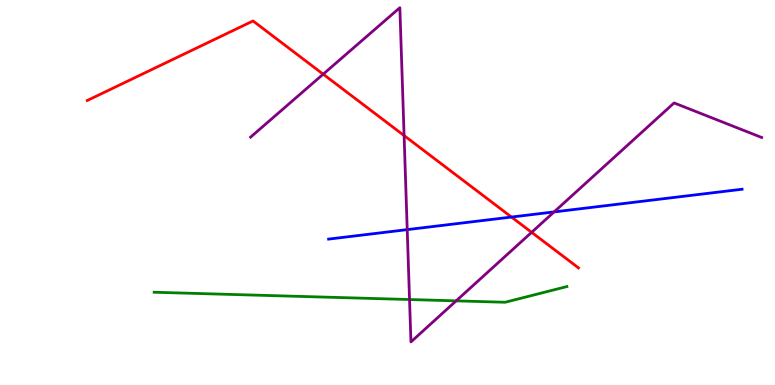[{'lines': ['blue', 'red'], 'intersections': [{'x': 6.6, 'y': 4.36}]}, {'lines': ['green', 'red'], 'intersections': []}, {'lines': ['purple', 'red'], 'intersections': [{'x': 4.17, 'y': 8.07}, {'x': 5.21, 'y': 6.48}, {'x': 6.86, 'y': 3.97}]}, {'lines': ['blue', 'green'], 'intersections': []}, {'lines': ['blue', 'purple'], 'intersections': [{'x': 5.25, 'y': 4.04}, {'x': 7.15, 'y': 4.5}]}, {'lines': ['green', 'purple'], 'intersections': [{'x': 5.28, 'y': 2.22}, {'x': 5.89, 'y': 2.19}]}]